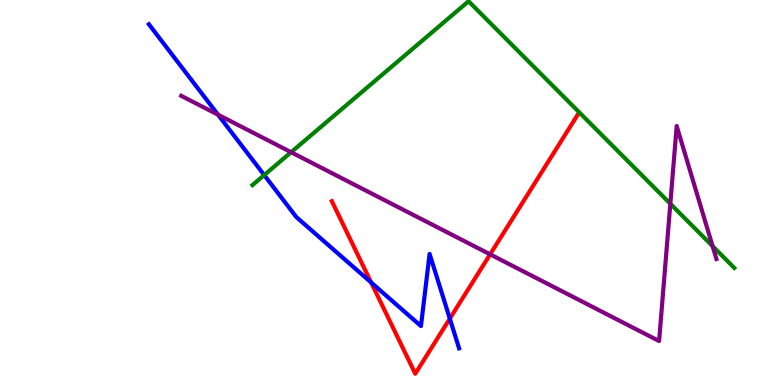[{'lines': ['blue', 'red'], 'intersections': [{'x': 4.79, 'y': 2.66}, {'x': 5.8, 'y': 1.72}]}, {'lines': ['green', 'red'], 'intersections': []}, {'lines': ['purple', 'red'], 'intersections': [{'x': 6.32, 'y': 3.39}]}, {'lines': ['blue', 'green'], 'intersections': [{'x': 3.41, 'y': 5.45}]}, {'lines': ['blue', 'purple'], 'intersections': [{'x': 2.81, 'y': 7.02}]}, {'lines': ['green', 'purple'], 'intersections': [{'x': 3.76, 'y': 6.05}, {'x': 8.65, 'y': 4.71}, {'x': 9.19, 'y': 3.61}]}]